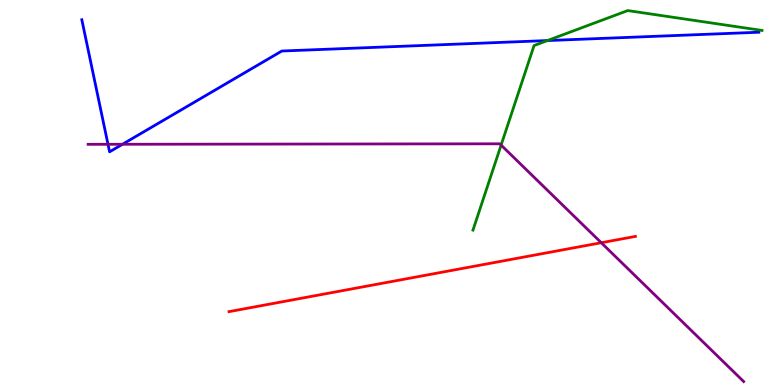[{'lines': ['blue', 'red'], 'intersections': []}, {'lines': ['green', 'red'], 'intersections': []}, {'lines': ['purple', 'red'], 'intersections': [{'x': 7.76, 'y': 3.7}]}, {'lines': ['blue', 'green'], 'intersections': [{'x': 7.06, 'y': 8.95}]}, {'lines': ['blue', 'purple'], 'intersections': [{'x': 1.39, 'y': 6.25}, {'x': 1.58, 'y': 6.25}]}, {'lines': ['green', 'purple'], 'intersections': [{'x': 6.47, 'y': 6.23}]}]